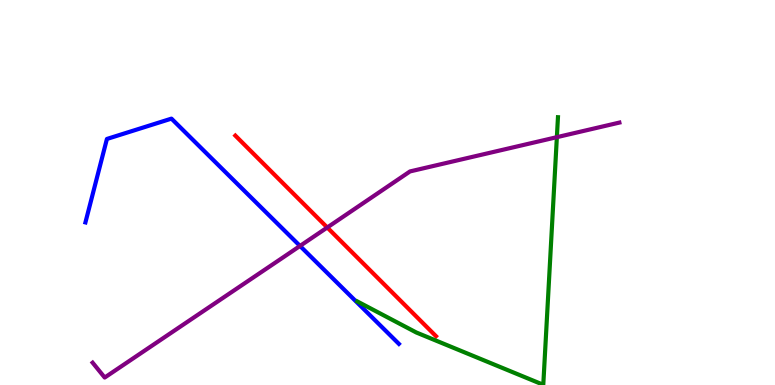[{'lines': ['blue', 'red'], 'intersections': []}, {'lines': ['green', 'red'], 'intersections': []}, {'lines': ['purple', 'red'], 'intersections': [{'x': 4.22, 'y': 4.09}]}, {'lines': ['blue', 'green'], 'intersections': []}, {'lines': ['blue', 'purple'], 'intersections': [{'x': 3.87, 'y': 3.61}]}, {'lines': ['green', 'purple'], 'intersections': [{'x': 7.19, 'y': 6.44}]}]